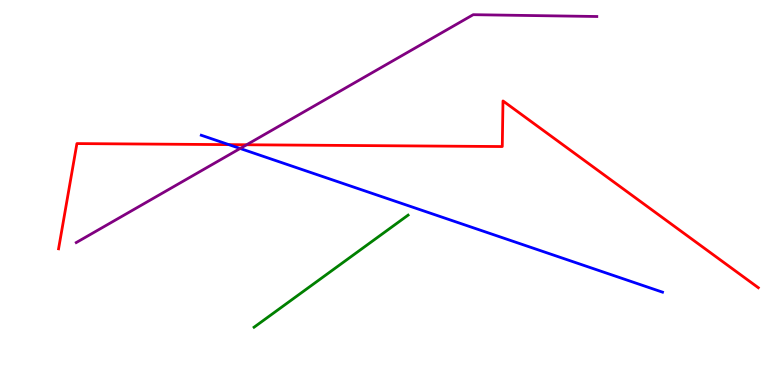[{'lines': ['blue', 'red'], 'intersections': [{'x': 2.95, 'y': 6.24}]}, {'lines': ['green', 'red'], 'intersections': []}, {'lines': ['purple', 'red'], 'intersections': [{'x': 3.18, 'y': 6.24}]}, {'lines': ['blue', 'green'], 'intersections': []}, {'lines': ['blue', 'purple'], 'intersections': [{'x': 3.1, 'y': 6.14}]}, {'lines': ['green', 'purple'], 'intersections': []}]